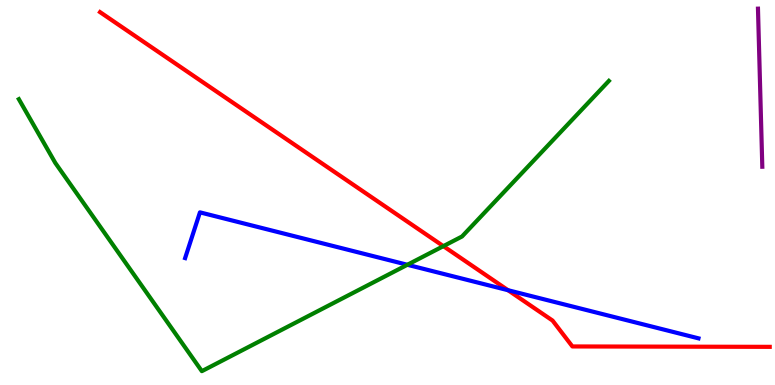[{'lines': ['blue', 'red'], 'intersections': [{'x': 6.56, 'y': 2.46}]}, {'lines': ['green', 'red'], 'intersections': [{'x': 5.72, 'y': 3.61}]}, {'lines': ['purple', 'red'], 'intersections': []}, {'lines': ['blue', 'green'], 'intersections': [{'x': 5.26, 'y': 3.12}]}, {'lines': ['blue', 'purple'], 'intersections': []}, {'lines': ['green', 'purple'], 'intersections': []}]